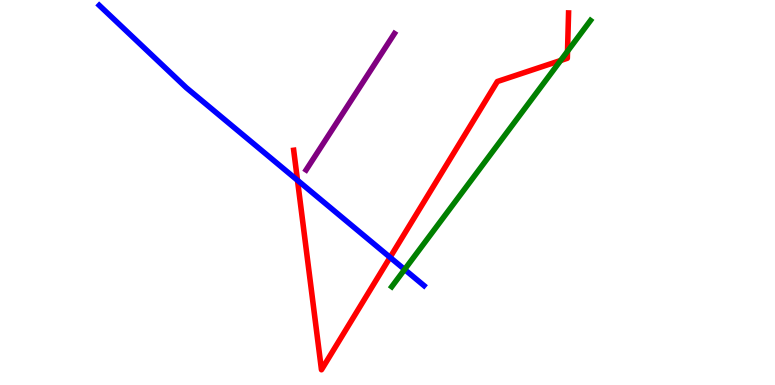[{'lines': ['blue', 'red'], 'intersections': [{'x': 3.84, 'y': 5.32}, {'x': 5.03, 'y': 3.32}]}, {'lines': ['green', 'red'], 'intersections': [{'x': 7.23, 'y': 8.43}, {'x': 7.32, 'y': 8.67}]}, {'lines': ['purple', 'red'], 'intersections': []}, {'lines': ['blue', 'green'], 'intersections': [{'x': 5.22, 'y': 3.0}]}, {'lines': ['blue', 'purple'], 'intersections': []}, {'lines': ['green', 'purple'], 'intersections': []}]